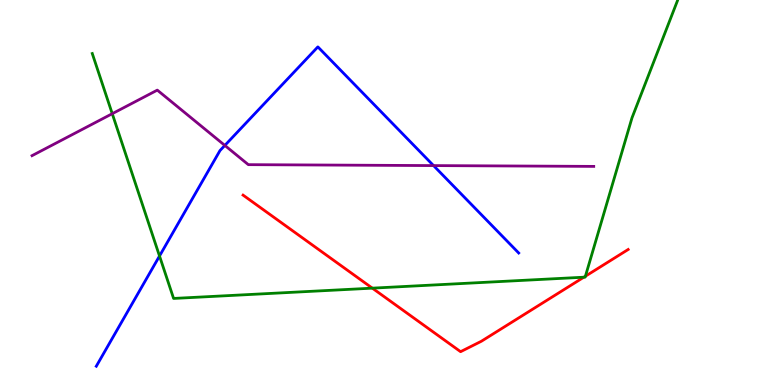[{'lines': ['blue', 'red'], 'intersections': []}, {'lines': ['green', 'red'], 'intersections': [{'x': 4.8, 'y': 2.52}, {'x': 7.53, 'y': 2.8}, {'x': 7.55, 'y': 2.83}]}, {'lines': ['purple', 'red'], 'intersections': []}, {'lines': ['blue', 'green'], 'intersections': [{'x': 2.06, 'y': 3.35}]}, {'lines': ['blue', 'purple'], 'intersections': [{'x': 2.9, 'y': 6.22}, {'x': 5.59, 'y': 5.7}]}, {'lines': ['green', 'purple'], 'intersections': [{'x': 1.45, 'y': 7.05}]}]